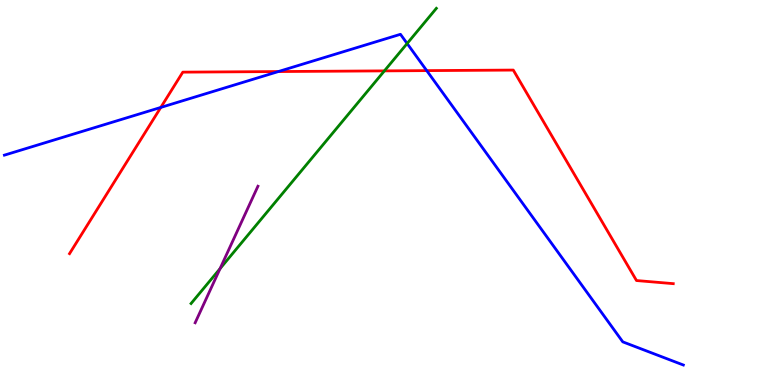[{'lines': ['blue', 'red'], 'intersections': [{'x': 2.07, 'y': 7.21}, {'x': 3.59, 'y': 8.14}, {'x': 5.51, 'y': 8.17}]}, {'lines': ['green', 'red'], 'intersections': [{'x': 4.96, 'y': 8.16}]}, {'lines': ['purple', 'red'], 'intersections': []}, {'lines': ['blue', 'green'], 'intersections': [{'x': 5.25, 'y': 8.87}]}, {'lines': ['blue', 'purple'], 'intersections': []}, {'lines': ['green', 'purple'], 'intersections': [{'x': 2.84, 'y': 3.02}]}]